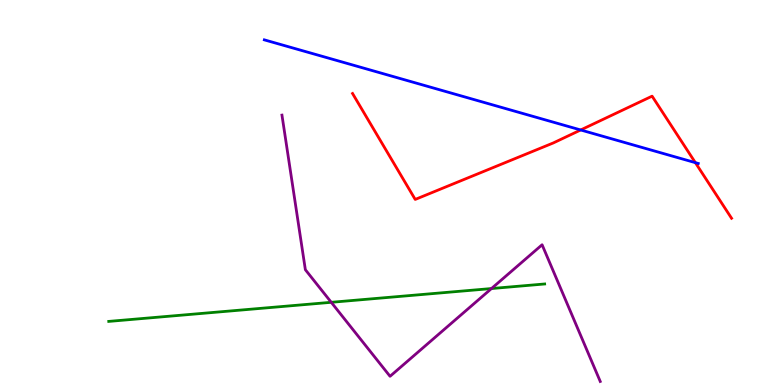[{'lines': ['blue', 'red'], 'intersections': [{'x': 7.49, 'y': 6.62}, {'x': 8.97, 'y': 5.78}]}, {'lines': ['green', 'red'], 'intersections': []}, {'lines': ['purple', 'red'], 'intersections': []}, {'lines': ['blue', 'green'], 'intersections': []}, {'lines': ['blue', 'purple'], 'intersections': []}, {'lines': ['green', 'purple'], 'intersections': [{'x': 4.27, 'y': 2.15}, {'x': 6.34, 'y': 2.51}]}]